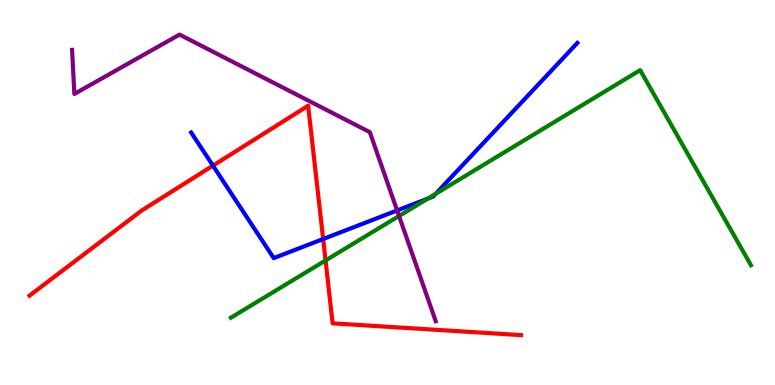[{'lines': ['blue', 'red'], 'intersections': [{'x': 2.75, 'y': 5.7}, {'x': 4.17, 'y': 3.79}]}, {'lines': ['green', 'red'], 'intersections': [{'x': 4.2, 'y': 3.23}]}, {'lines': ['purple', 'red'], 'intersections': []}, {'lines': ['blue', 'green'], 'intersections': [{'x': 5.52, 'y': 4.84}, {'x': 5.62, 'y': 4.96}]}, {'lines': ['blue', 'purple'], 'intersections': [{'x': 5.12, 'y': 4.53}]}, {'lines': ['green', 'purple'], 'intersections': [{'x': 5.15, 'y': 4.39}]}]